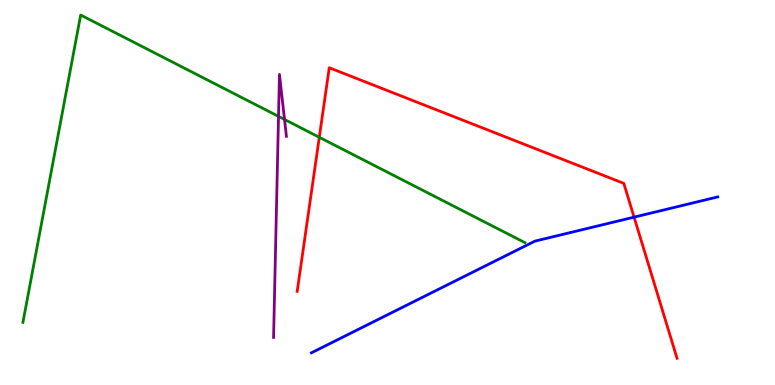[{'lines': ['blue', 'red'], 'intersections': [{'x': 8.18, 'y': 4.36}]}, {'lines': ['green', 'red'], 'intersections': [{'x': 4.12, 'y': 6.43}]}, {'lines': ['purple', 'red'], 'intersections': []}, {'lines': ['blue', 'green'], 'intersections': []}, {'lines': ['blue', 'purple'], 'intersections': []}, {'lines': ['green', 'purple'], 'intersections': [{'x': 3.59, 'y': 6.98}, {'x': 3.67, 'y': 6.9}]}]